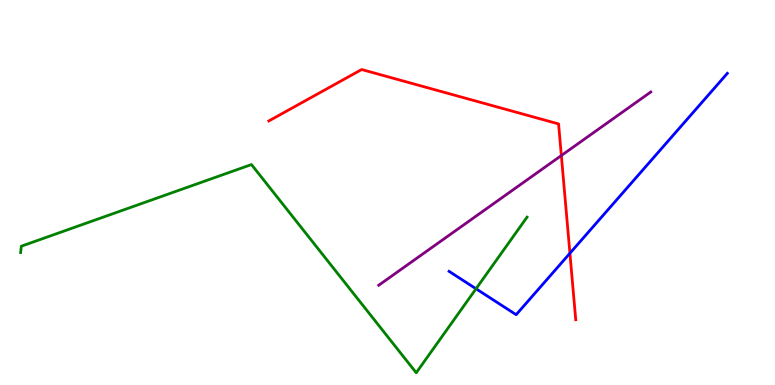[{'lines': ['blue', 'red'], 'intersections': [{'x': 7.35, 'y': 3.42}]}, {'lines': ['green', 'red'], 'intersections': []}, {'lines': ['purple', 'red'], 'intersections': [{'x': 7.24, 'y': 5.96}]}, {'lines': ['blue', 'green'], 'intersections': [{'x': 6.14, 'y': 2.5}]}, {'lines': ['blue', 'purple'], 'intersections': []}, {'lines': ['green', 'purple'], 'intersections': []}]